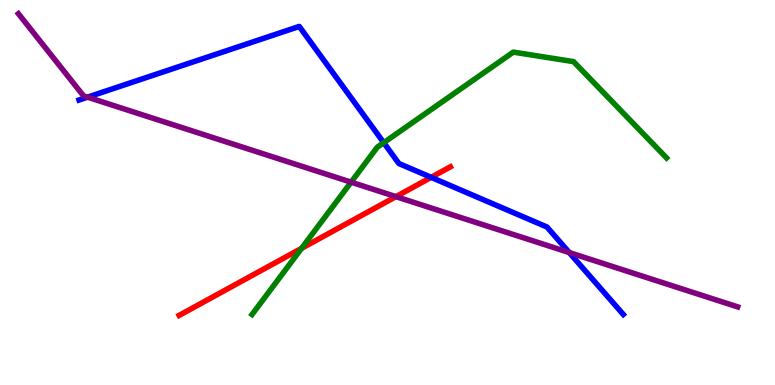[{'lines': ['blue', 'red'], 'intersections': [{'x': 5.56, 'y': 5.39}]}, {'lines': ['green', 'red'], 'intersections': [{'x': 3.89, 'y': 3.55}]}, {'lines': ['purple', 'red'], 'intersections': [{'x': 5.11, 'y': 4.89}]}, {'lines': ['blue', 'green'], 'intersections': [{'x': 4.95, 'y': 6.29}]}, {'lines': ['blue', 'purple'], 'intersections': [{'x': 1.13, 'y': 7.48}, {'x': 7.35, 'y': 3.44}]}, {'lines': ['green', 'purple'], 'intersections': [{'x': 4.53, 'y': 5.27}]}]